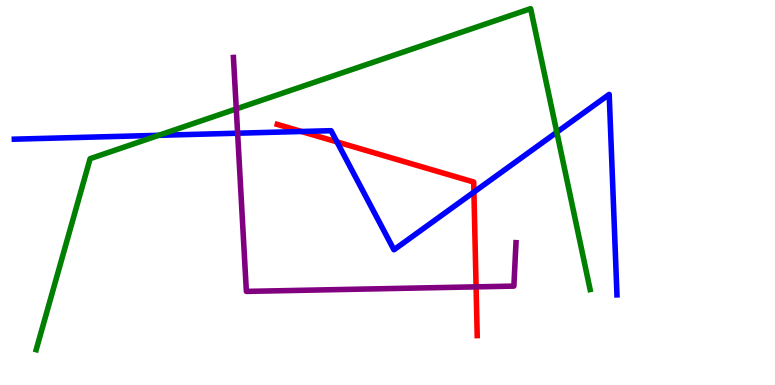[{'lines': ['blue', 'red'], 'intersections': [{'x': 3.89, 'y': 6.58}, {'x': 4.35, 'y': 6.31}, {'x': 6.12, 'y': 5.01}]}, {'lines': ['green', 'red'], 'intersections': []}, {'lines': ['purple', 'red'], 'intersections': [{'x': 6.14, 'y': 2.55}]}, {'lines': ['blue', 'green'], 'intersections': [{'x': 2.05, 'y': 6.49}, {'x': 7.18, 'y': 6.57}]}, {'lines': ['blue', 'purple'], 'intersections': [{'x': 3.07, 'y': 6.54}]}, {'lines': ['green', 'purple'], 'intersections': [{'x': 3.05, 'y': 7.17}]}]